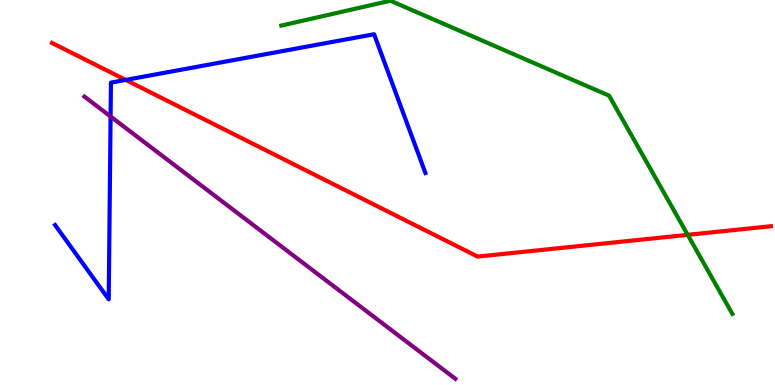[{'lines': ['blue', 'red'], 'intersections': [{'x': 1.62, 'y': 7.92}]}, {'lines': ['green', 'red'], 'intersections': [{'x': 8.87, 'y': 3.9}]}, {'lines': ['purple', 'red'], 'intersections': []}, {'lines': ['blue', 'green'], 'intersections': []}, {'lines': ['blue', 'purple'], 'intersections': [{'x': 1.43, 'y': 6.97}]}, {'lines': ['green', 'purple'], 'intersections': []}]